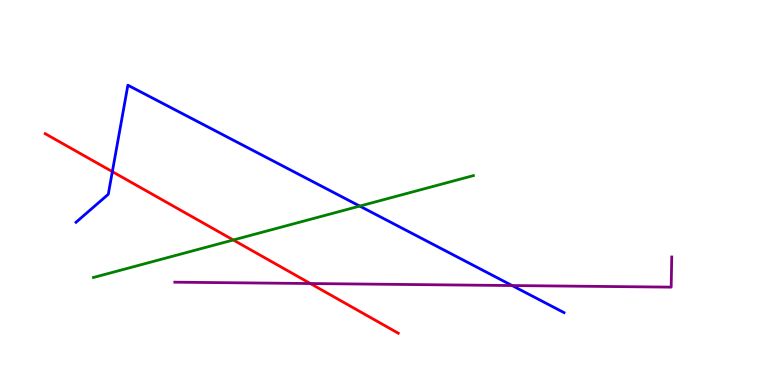[{'lines': ['blue', 'red'], 'intersections': [{'x': 1.45, 'y': 5.54}]}, {'lines': ['green', 'red'], 'intersections': [{'x': 3.01, 'y': 3.77}]}, {'lines': ['purple', 'red'], 'intersections': [{'x': 4.0, 'y': 2.64}]}, {'lines': ['blue', 'green'], 'intersections': [{'x': 4.64, 'y': 4.65}]}, {'lines': ['blue', 'purple'], 'intersections': [{'x': 6.61, 'y': 2.58}]}, {'lines': ['green', 'purple'], 'intersections': []}]